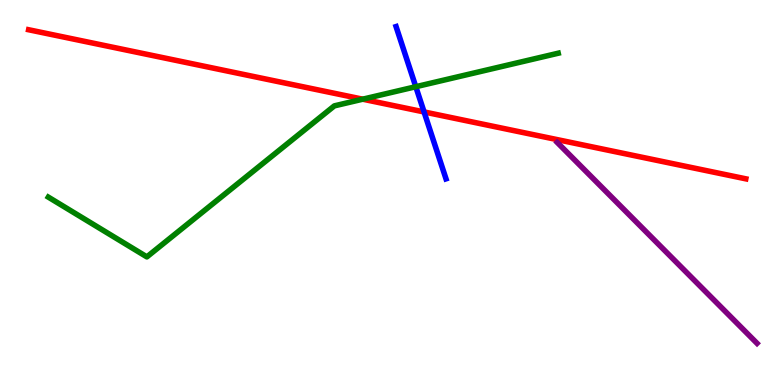[{'lines': ['blue', 'red'], 'intersections': [{'x': 5.47, 'y': 7.09}]}, {'lines': ['green', 'red'], 'intersections': [{'x': 4.68, 'y': 7.42}]}, {'lines': ['purple', 'red'], 'intersections': []}, {'lines': ['blue', 'green'], 'intersections': [{'x': 5.37, 'y': 7.75}]}, {'lines': ['blue', 'purple'], 'intersections': []}, {'lines': ['green', 'purple'], 'intersections': []}]